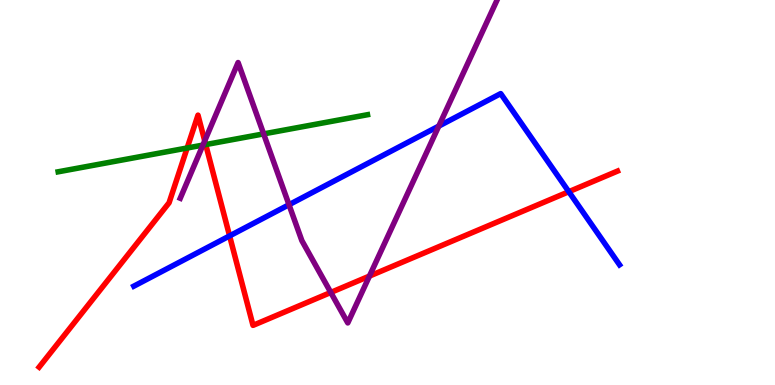[{'lines': ['blue', 'red'], 'intersections': [{'x': 2.96, 'y': 3.87}, {'x': 7.34, 'y': 5.02}]}, {'lines': ['green', 'red'], 'intersections': [{'x': 2.41, 'y': 6.16}, {'x': 2.65, 'y': 6.24}]}, {'lines': ['purple', 'red'], 'intersections': [{'x': 2.64, 'y': 6.34}, {'x': 4.27, 'y': 2.4}, {'x': 4.77, 'y': 2.83}]}, {'lines': ['blue', 'green'], 'intersections': []}, {'lines': ['blue', 'purple'], 'intersections': [{'x': 3.73, 'y': 4.68}, {'x': 5.66, 'y': 6.72}]}, {'lines': ['green', 'purple'], 'intersections': [{'x': 2.62, 'y': 6.23}, {'x': 3.4, 'y': 6.52}]}]